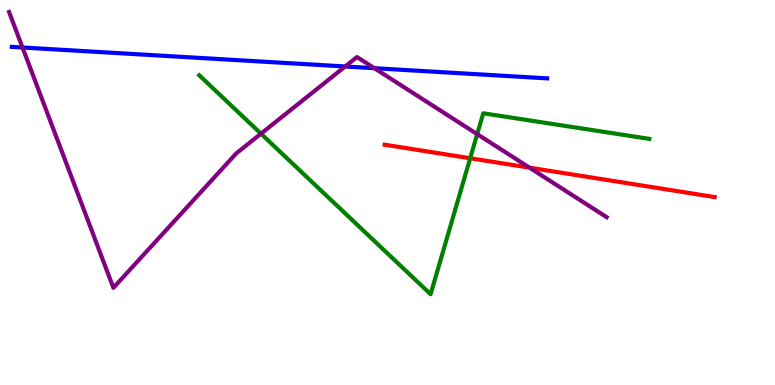[{'lines': ['blue', 'red'], 'intersections': []}, {'lines': ['green', 'red'], 'intersections': [{'x': 6.07, 'y': 5.89}]}, {'lines': ['purple', 'red'], 'intersections': [{'x': 6.83, 'y': 5.64}]}, {'lines': ['blue', 'green'], 'intersections': []}, {'lines': ['blue', 'purple'], 'intersections': [{'x': 0.29, 'y': 8.77}, {'x': 4.45, 'y': 8.27}, {'x': 4.83, 'y': 8.23}]}, {'lines': ['green', 'purple'], 'intersections': [{'x': 3.37, 'y': 6.53}, {'x': 6.16, 'y': 6.52}]}]